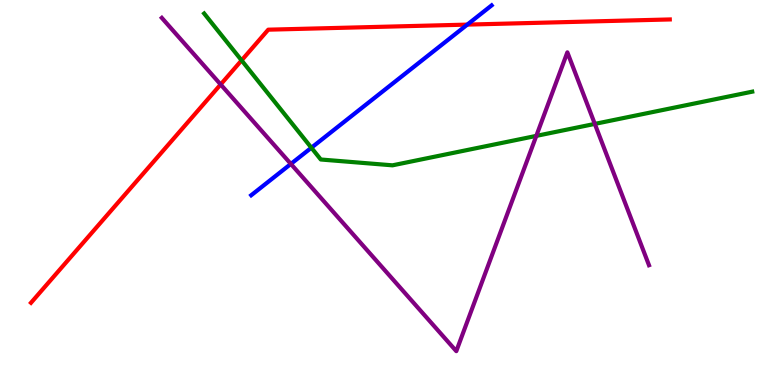[{'lines': ['blue', 'red'], 'intersections': [{'x': 6.03, 'y': 9.36}]}, {'lines': ['green', 'red'], 'intersections': [{'x': 3.12, 'y': 8.43}]}, {'lines': ['purple', 'red'], 'intersections': [{'x': 2.85, 'y': 7.81}]}, {'lines': ['blue', 'green'], 'intersections': [{'x': 4.02, 'y': 6.16}]}, {'lines': ['blue', 'purple'], 'intersections': [{'x': 3.75, 'y': 5.74}]}, {'lines': ['green', 'purple'], 'intersections': [{'x': 6.92, 'y': 6.47}, {'x': 7.67, 'y': 6.78}]}]